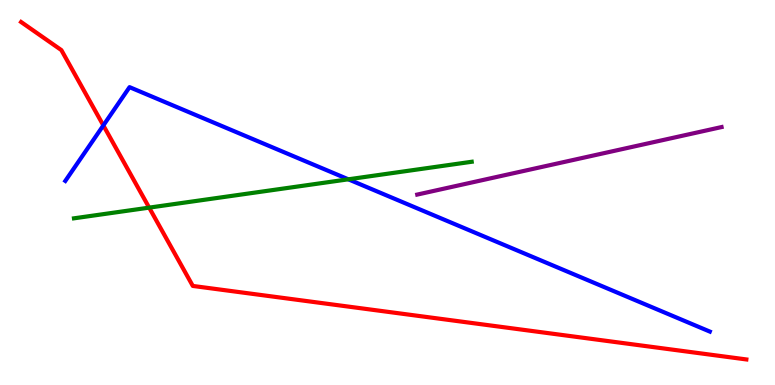[{'lines': ['blue', 'red'], 'intersections': [{'x': 1.33, 'y': 6.74}]}, {'lines': ['green', 'red'], 'intersections': [{'x': 1.92, 'y': 4.61}]}, {'lines': ['purple', 'red'], 'intersections': []}, {'lines': ['blue', 'green'], 'intersections': [{'x': 4.49, 'y': 5.34}]}, {'lines': ['blue', 'purple'], 'intersections': []}, {'lines': ['green', 'purple'], 'intersections': []}]